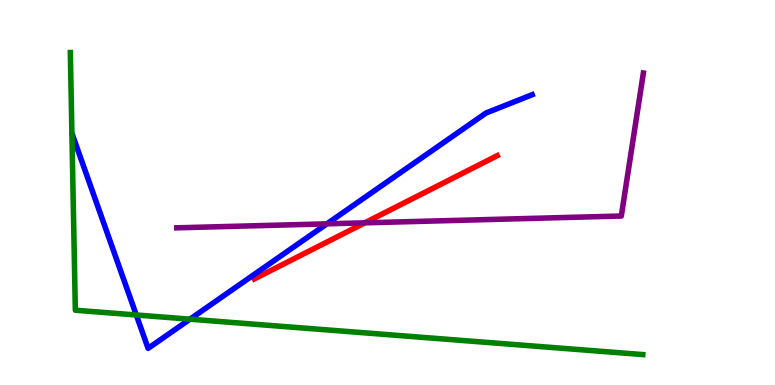[{'lines': ['blue', 'red'], 'intersections': []}, {'lines': ['green', 'red'], 'intersections': []}, {'lines': ['purple', 'red'], 'intersections': [{'x': 4.71, 'y': 4.21}]}, {'lines': ['blue', 'green'], 'intersections': [{'x': 1.76, 'y': 1.82}, {'x': 2.45, 'y': 1.71}]}, {'lines': ['blue', 'purple'], 'intersections': [{'x': 4.22, 'y': 4.19}]}, {'lines': ['green', 'purple'], 'intersections': []}]